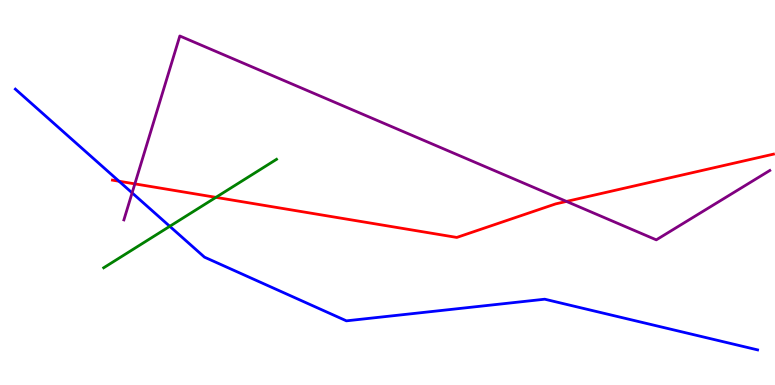[{'lines': ['blue', 'red'], 'intersections': [{'x': 1.54, 'y': 5.29}]}, {'lines': ['green', 'red'], 'intersections': [{'x': 2.79, 'y': 4.87}]}, {'lines': ['purple', 'red'], 'intersections': [{'x': 1.74, 'y': 5.22}, {'x': 7.31, 'y': 4.77}]}, {'lines': ['blue', 'green'], 'intersections': [{'x': 2.19, 'y': 4.12}]}, {'lines': ['blue', 'purple'], 'intersections': [{'x': 1.7, 'y': 4.99}]}, {'lines': ['green', 'purple'], 'intersections': []}]